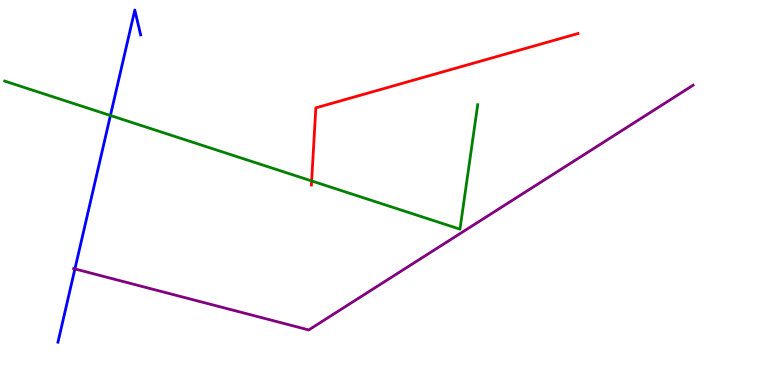[{'lines': ['blue', 'red'], 'intersections': []}, {'lines': ['green', 'red'], 'intersections': [{'x': 4.02, 'y': 5.3}]}, {'lines': ['purple', 'red'], 'intersections': []}, {'lines': ['blue', 'green'], 'intersections': [{'x': 1.42, 'y': 7.0}]}, {'lines': ['blue', 'purple'], 'intersections': [{'x': 0.967, 'y': 3.01}]}, {'lines': ['green', 'purple'], 'intersections': []}]